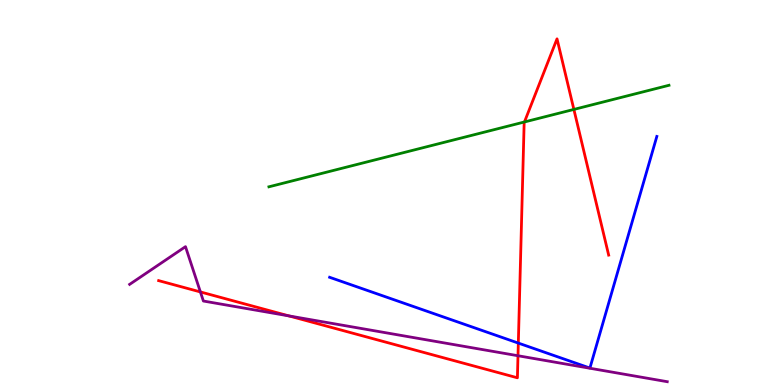[{'lines': ['blue', 'red'], 'intersections': [{'x': 6.69, 'y': 1.09}]}, {'lines': ['green', 'red'], 'intersections': [{'x': 6.77, 'y': 6.83}, {'x': 7.4, 'y': 7.16}]}, {'lines': ['purple', 'red'], 'intersections': [{'x': 2.59, 'y': 2.42}, {'x': 3.73, 'y': 1.79}, {'x': 6.68, 'y': 0.76}]}, {'lines': ['blue', 'green'], 'intersections': []}, {'lines': ['blue', 'purple'], 'intersections': []}, {'lines': ['green', 'purple'], 'intersections': []}]